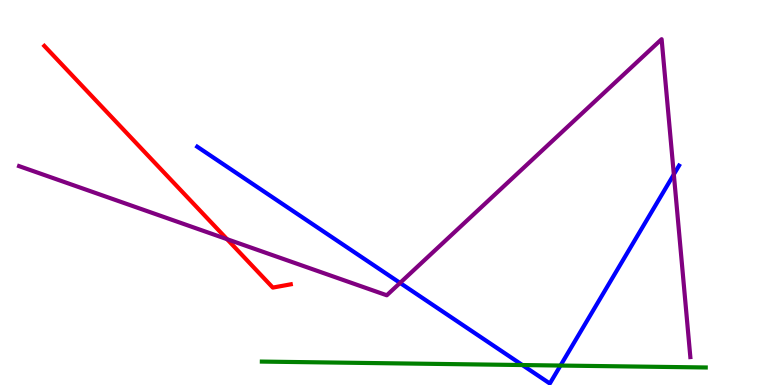[{'lines': ['blue', 'red'], 'intersections': []}, {'lines': ['green', 'red'], 'intersections': []}, {'lines': ['purple', 'red'], 'intersections': [{'x': 2.93, 'y': 3.79}]}, {'lines': ['blue', 'green'], 'intersections': [{'x': 6.74, 'y': 0.518}, {'x': 7.23, 'y': 0.505}]}, {'lines': ['blue', 'purple'], 'intersections': [{'x': 5.16, 'y': 2.65}, {'x': 8.69, 'y': 5.47}]}, {'lines': ['green', 'purple'], 'intersections': []}]